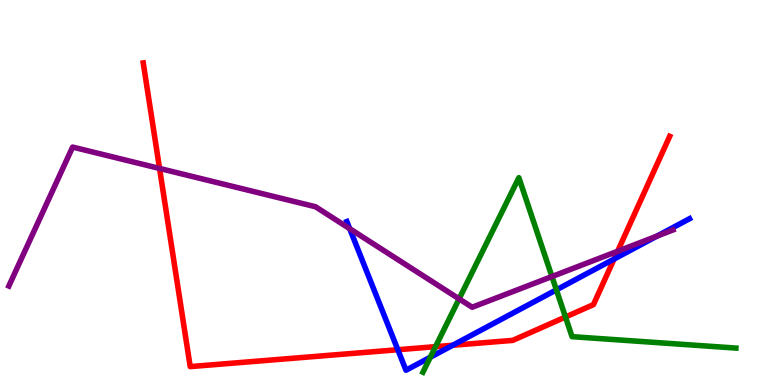[{'lines': ['blue', 'red'], 'intersections': [{'x': 5.13, 'y': 0.916}, {'x': 5.84, 'y': 1.03}, {'x': 7.92, 'y': 3.27}]}, {'lines': ['green', 'red'], 'intersections': [{'x': 5.62, 'y': 0.996}, {'x': 7.3, 'y': 1.77}]}, {'lines': ['purple', 'red'], 'intersections': [{'x': 2.06, 'y': 5.63}, {'x': 7.97, 'y': 3.47}]}, {'lines': ['blue', 'green'], 'intersections': [{'x': 5.55, 'y': 0.721}, {'x': 7.18, 'y': 2.47}]}, {'lines': ['blue', 'purple'], 'intersections': [{'x': 4.51, 'y': 4.06}, {'x': 8.48, 'y': 3.87}]}, {'lines': ['green', 'purple'], 'intersections': [{'x': 5.92, 'y': 2.24}, {'x': 7.12, 'y': 2.82}]}]